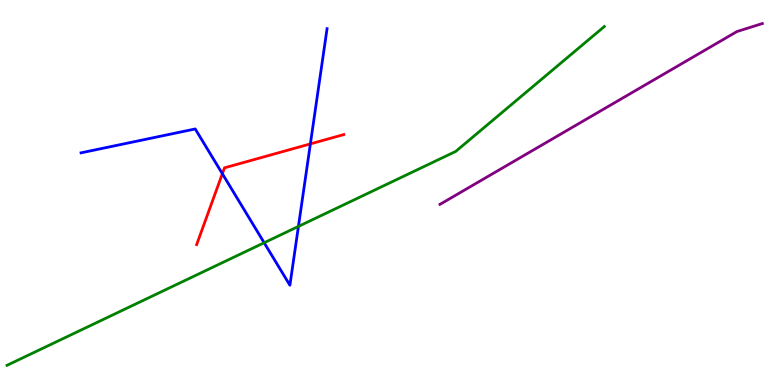[{'lines': ['blue', 'red'], 'intersections': [{'x': 2.87, 'y': 5.49}, {'x': 4.0, 'y': 6.26}]}, {'lines': ['green', 'red'], 'intersections': []}, {'lines': ['purple', 'red'], 'intersections': []}, {'lines': ['blue', 'green'], 'intersections': [{'x': 3.41, 'y': 3.69}, {'x': 3.85, 'y': 4.12}]}, {'lines': ['blue', 'purple'], 'intersections': []}, {'lines': ['green', 'purple'], 'intersections': []}]